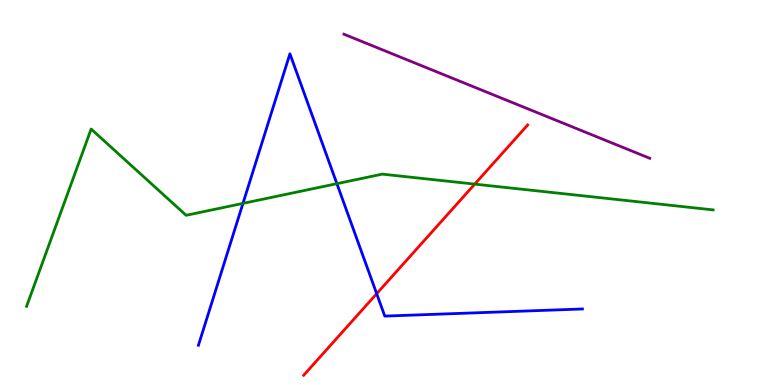[{'lines': ['blue', 'red'], 'intersections': [{'x': 4.86, 'y': 2.37}]}, {'lines': ['green', 'red'], 'intersections': [{'x': 6.13, 'y': 5.22}]}, {'lines': ['purple', 'red'], 'intersections': []}, {'lines': ['blue', 'green'], 'intersections': [{'x': 3.14, 'y': 4.72}, {'x': 4.35, 'y': 5.23}]}, {'lines': ['blue', 'purple'], 'intersections': []}, {'lines': ['green', 'purple'], 'intersections': []}]